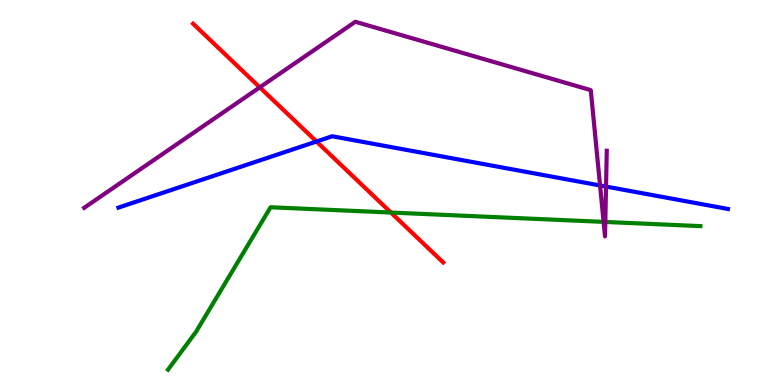[{'lines': ['blue', 'red'], 'intersections': [{'x': 4.08, 'y': 6.32}]}, {'lines': ['green', 'red'], 'intersections': [{'x': 5.04, 'y': 4.48}]}, {'lines': ['purple', 'red'], 'intersections': [{'x': 3.35, 'y': 7.73}]}, {'lines': ['blue', 'green'], 'intersections': []}, {'lines': ['blue', 'purple'], 'intersections': [{'x': 7.74, 'y': 5.18}, {'x': 7.82, 'y': 5.15}]}, {'lines': ['green', 'purple'], 'intersections': [{'x': 7.79, 'y': 4.24}, {'x': 7.81, 'y': 4.24}]}]